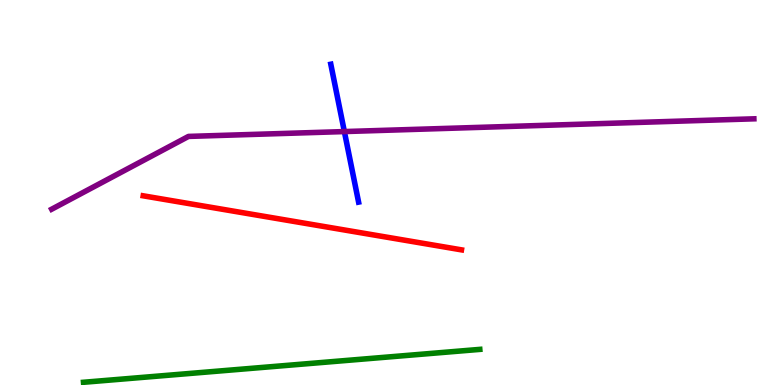[{'lines': ['blue', 'red'], 'intersections': []}, {'lines': ['green', 'red'], 'intersections': []}, {'lines': ['purple', 'red'], 'intersections': []}, {'lines': ['blue', 'green'], 'intersections': []}, {'lines': ['blue', 'purple'], 'intersections': [{'x': 4.44, 'y': 6.58}]}, {'lines': ['green', 'purple'], 'intersections': []}]